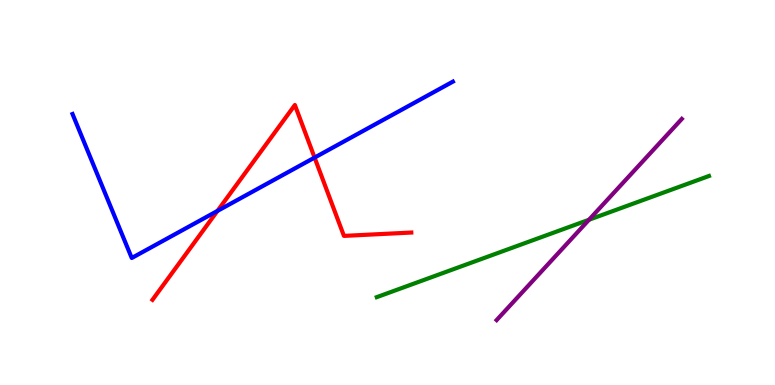[{'lines': ['blue', 'red'], 'intersections': [{'x': 2.81, 'y': 4.52}, {'x': 4.06, 'y': 5.91}]}, {'lines': ['green', 'red'], 'intersections': []}, {'lines': ['purple', 'red'], 'intersections': []}, {'lines': ['blue', 'green'], 'intersections': []}, {'lines': ['blue', 'purple'], 'intersections': []}, {'lines': ['green', 'purple'], 'intersections': [{'x': 7.6, 'y': 4.29}]}]